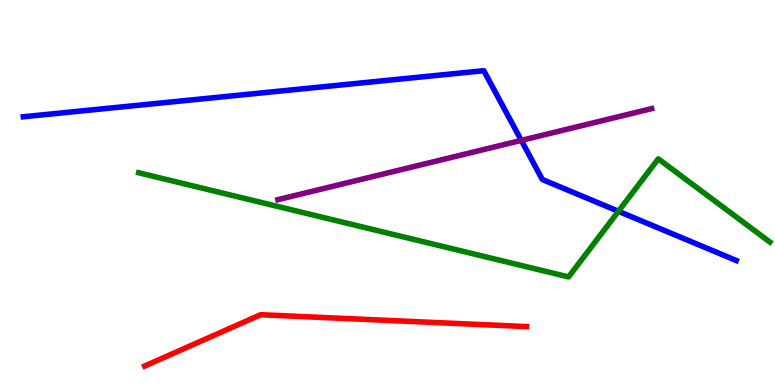[{'lines': ['blue', 'red'], 'intersections': []}, {'lines': ['green', 'red'], 'intersections': []}, {'lines': ['purple', 'red'], 'intersections': []}, {'lines': ['blue', 'green'], 'intersections': [{'x': 7.98, 'y': 4.51}]}, {'lines': ['blue', 'purple'], 'intersections': [{'x': 6.73, 'y': 6.35}]}, {'lines': ['green', 'purple'], 'intersections': []}]